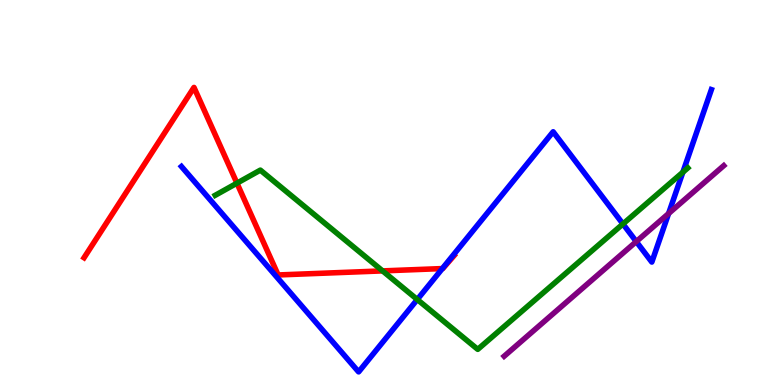[{'lines': ['blue', 'red'], 'intersections': [{'x': 5.71, 'y': 3.02}]}, {'lines': ['green', 'red'], 'intersections': [{'x': 3.06, 'y': 5.24}, {'x': 4.94, 'y': 2.96}]}, {'lines': ['purple', 'red'], 'intersections': []}, {'lines': ['blue', 'green'], 'intersections': [{'x': 5.38, 'y': 2.22}, {'x': 8.04, 'y': 4.18}, {'x': 8.81, 'y': 5.53}]}, {'lines': ['blue', 'purple'], 'intersections': [{'x': 8.21, 'y': 3.73}, {'x': 8.63, 'y': 4.45}]}, {'lines': ['green', 'purple'], 'intersections': []}]